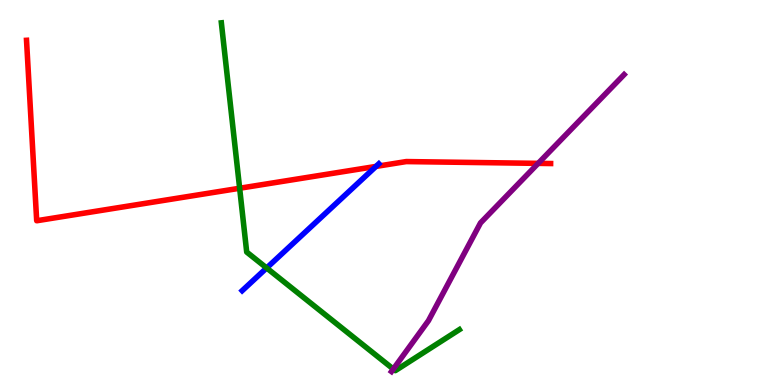[{'lines': ['blue', 'red'], 'intersections': [{'x': 4.85, 'y': 5.68}]}, {'lines': ['green', 'red'], 'intersections': [{'x': 3.09, 'y': 5.11}]}, {'lines': ['purple', 'red'], 'intersections': [{'x': 6.94, 'y': 5.76}]}, {'lines': ['blue', 'green'], 'intersections': [{'x': 3.44, 'y': 3.04}]}, {'lines': ['blue', 'purple'], 'intersections': []}, {'lines': ['green', 'purple'], 'intersections': [{'x': 5.08, 'y': 0.415}]}]